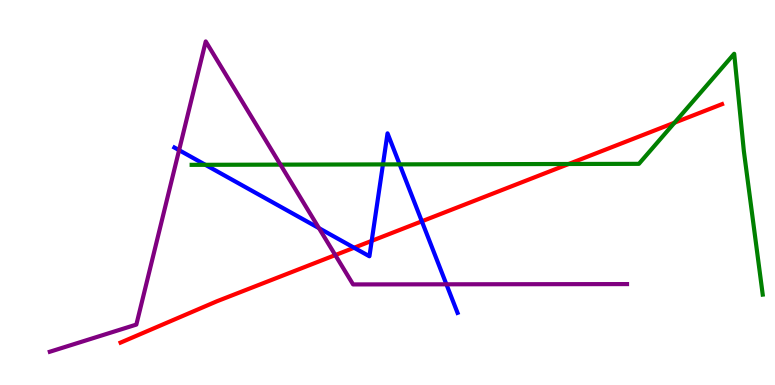[{'lines': ['blue', 'red'], 'intersections': [{'x': 4.57, 'y': 3.57}, {'x': 4.8, 'y': 3.74}, {'x': 5.44, 'y': 4.25}]}, {'lines': ['green', 'red'], 'intersections': [{'x': 7.34, 'y': 5.74}, {'x': 8.7, 'y': 6.81}]}, {'lines': ['purple', 'red'], 'intersections': [{'x': 4.33, 'y': 3.37}]}, {'lines': ['blue', 'green'], 'intersections': [{'x': 2.65, 'y': 5.72}, {'x': 4.94, 'y': 5.73}, {'x': 5.16, 'y': 5.73}]}, {'lines': ['blue', 'purple'], 'intersections': [{'x': 2.31, 'y': 6.1}, {'x': 4.12, 'y': 4.07}, {'x': 5.76, 'y': 2.62}]}, {'lines': ['green', 'purple'], 'intersections': [{'x': 3.62, 'y': 5.72}]}]